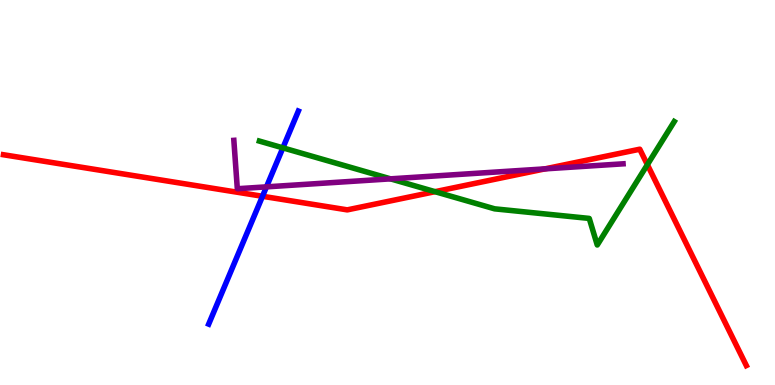[{'lines': ['blue', 'red'], 'intersections': [{'x': 3.39, 'y': 4.9}]}, {'lines': ['green', 'red'], 'intersections': [{'x': 5.61, 'y': 5.02}, {'x': 8.35, 'y': 5.72}]}, {'lines': ['purple', 'red'], 'intersections': [{'x': 7.03, 'y': 5.61}]}, {'lines': ['blue', 'green'], 'intersections': [{'x': 3.65, 'y': 6.16}]}, {'lines': ['blue', 'purple'], 'intersections': [{'x': 3.44, 'y': 5.15}]}, {'lines': ['green', 'purple'], 'intersections': [{'x': 5.04, 'y': 5.35}]}]